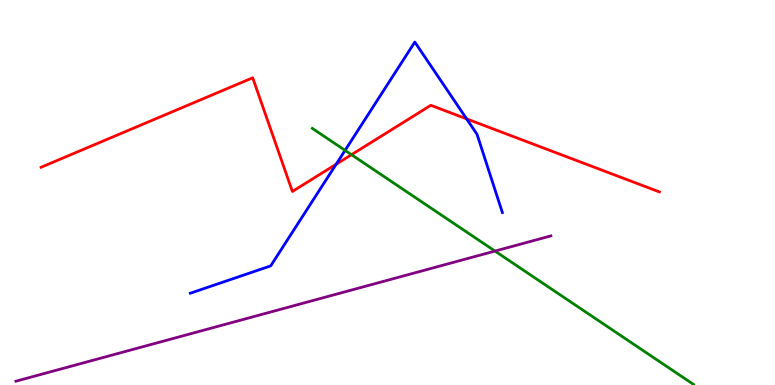[{'lines': ['blue', 'red'], 'intersections': [{'x': 4.34, 'y': 5.73}, {'x': 6.02, 'y': 6.91}]}, {'lines': ['green', 'red'], 'intersections': [{'x': 4.54, 'y': 5.98}]}, {'lines': ['purple', 'red'], 'intersections': []}, {'lines': ['blue', 'green'], 'intersections': [{'x': 4.45, 'y': 6.09}]}, {'lines': ['blue', 'purple'], 'intersections': []}, {'lines': ['green', 'purple'], 'intersections': [{'x': 6.39, 'y': 3.48}]}]